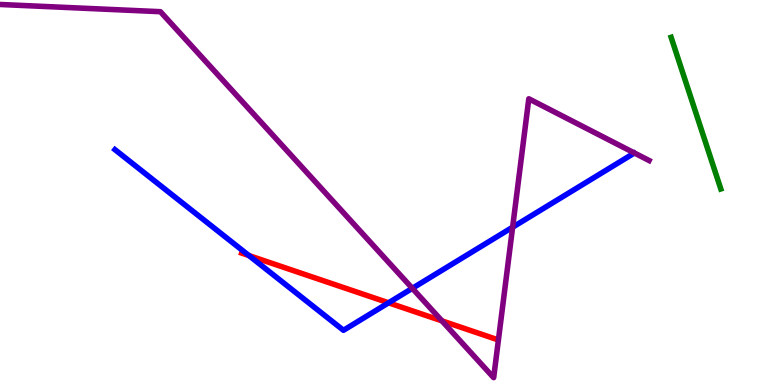[{'lines': ['blue', 'red'], 'intersections': [{'x': 3.21, 'y': 3.36}, {'x': 5.01, 'y': 2.13}]}, {'lines': ['green', 'red'], 'intersections': []}, {'lines': ['purple', 'red'], 'intersections': [{'x': 5.7, 'y': 1.67}]}, {'lines': ['blue', 'green'], 'intersections': []}, {'lines': ['blue', 'purple'], 'intersections': [{'x': 5.32, 'y': 2.51}, {'x': 6.61, 'y': 4.1}]}, {'lines': ['green', 'purple'], 'intersections': []}]